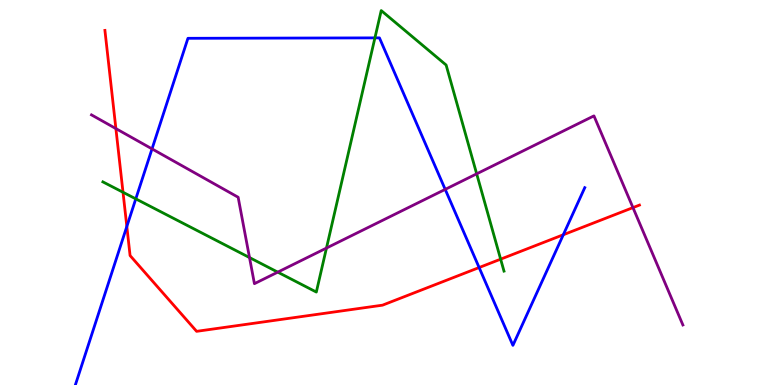[{'lines': ['blue', 'red'], 'intersections': [{'x': 1.64, 'y': 4.12}, {'x': 6.18, 'y': 3.05}, {'x': 7.27, 'y': 3.9}]}, {'lines': ['green', 'red'], 'intersections': [{'x': 1.59, 'y': 5.01}, {'x': 6.46, 'y': 3.27}]}, {'lines': ['purple', 'red'], 'intersections': [{'x': 1.5, 'y': 6.66}, {'x': 8.17, 'y': 4.61}]}, {'lines': ['blue', 'green'], 'intersections': [{'x': 1.75, 'y': 4.83}, {'x': 4.84, 'y': 9.02}]}, {'lines': ['blue', 'purple'], 'intersections': [{'x': 1.96, 'y': 6.13}, {'x': 5.74, 'y': 5.08}]}, {'lines': ['green', 'purple'], 'intersections': [{'x': 3.22, 'y': 3.31}, {'x': 3.58, 'y': 2.93}, {'x': 4.21, 'y': 3.56}, {'x': 6.15, 'y': 5.48}]}]